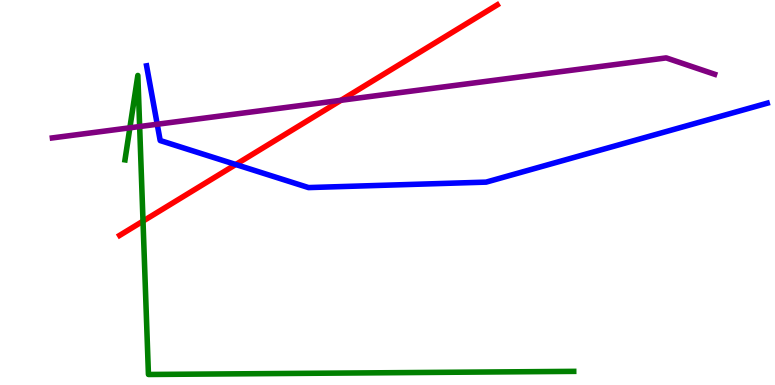[{'lines': ['blue', 'red'], 'intersections': [{'x': 3.04, 'y': 5.73}]}, {'lines': ['green', 'red'], 'intersections': [{'x': 1.85, 'y': 4.26}]}, {'lines': ['purple', 'red'], 'intersections': [{'x': 4.4, 'y': 7.39}]}, {'lines': ['blue', 'green'], 'intersections': []}, {'lines': ['blue', 'purple'], 'intersections': [{'x': 2.03, 'y': 6.77}]}, {'lines': ['green', 'purple'], 'intersections': [{'x': 1.68, 'y': 6.68}, {'x': 1.8, 'y': 6.71}]}]